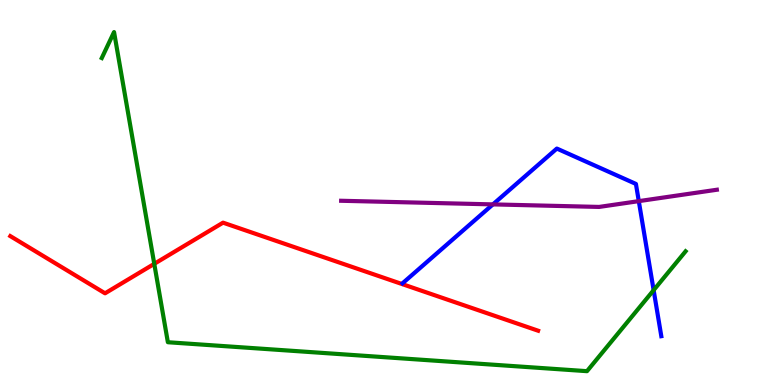[{'lines': ['blue', 'red'], 'intersections': []}, {'lines': ['green', 'red'], 'intersections': [{'x': 1.99, 'y': 3.15}]}, {'lines': ['purple', 'red'], 'intersections': []}, {'lines': ['blue', 'green'], 'intersections': [{'x': 8.43, 'y': 2.46}]}, {'lines': ['blue', 'purple'], 'intersections': [{'x': 6.36, 'y': 4.69}, {'x': 8.24, 'y': 4.78}]}, {'lines': ['green', 'purple'], 'intersections': []}]